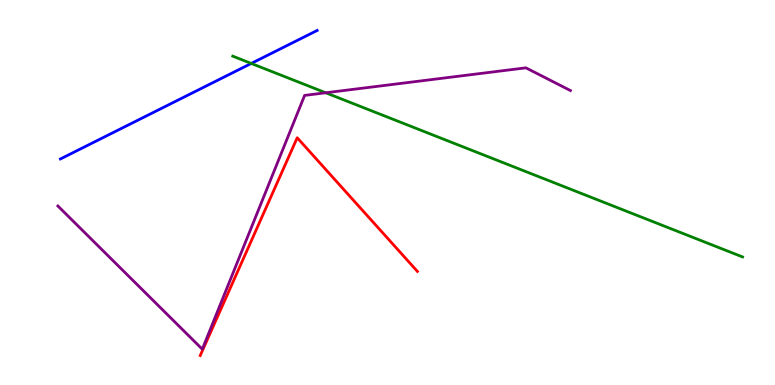[{'lines': ['blue', 'red'], 'intersections': []}, {'lines': ['green', 'red'], 'intersections': []}, {'lines': ['purple', 'red'], 'intersections': []}, {'lines': ['blue', 'green'], 'intersections': [{'x': 3.24, 'y': 8.35}]}, {'lines': ['blue', 'purple'], 'intersections': []}, {'lines': ['green', 'purple'], 'intersections': [{'x': 4.2, 'y': 7.59}]}]